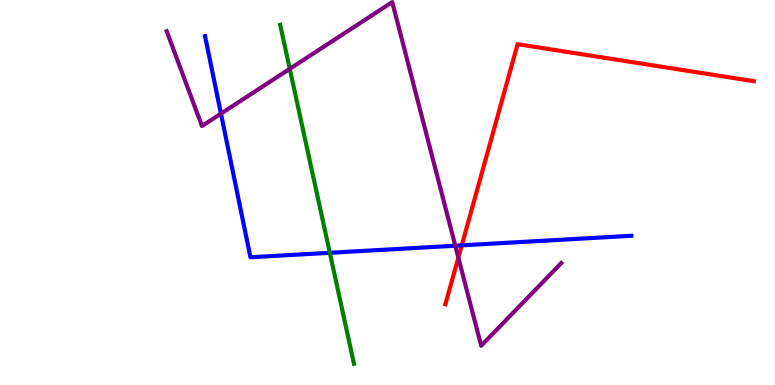[{'lines': ['blue', 'red'], 'intersections': [{'x': 5.96, 'y': 3.63}]}, {'lines': ['green', 'red'], 'intersections': []}, {'lines': ['purple', 'red'], 'intersections': [{'x': 5.91, 'y': 3.31}]}, {'lines': ['blue', 'green'], 'intersections': [{'x': 4.26, 'y': 3.43}]}, {'lines': ['blue', 'purple'], 'intersections': [{'x': 2.85, 'y': 7.05}, {'x': 5.87, 'y': 3.62}]}, {'lines': ['green', 'purple'], 'intersections': [{'x': 3.74, 'y': 8.21}]}]